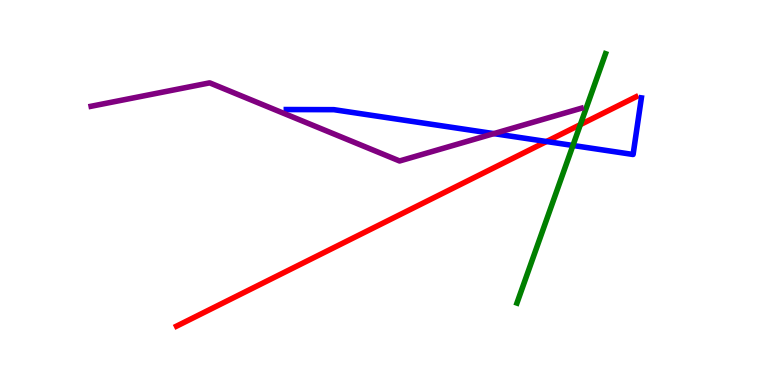[{'lines': ['blue', 'red'], 'intersections': [{'x': 7.05, 'y': 6.32}]}, {'lines': ['green', 'red'], 'intersections': [{'x': 7.49, 'y': 6.76}]}, {'lines': ['purple', 'red'], 'intersections': []}, {'lines': ['blue', 'green'], 'intersections': [{'x': 7.39, 'y': 6.22}]}, {'lines': ['blue', 'purple'], 'intersections': [{'x': 6.37, 'y': 6.53}]}, {'lines': ['green', 'purple'], 'intersections': []}]